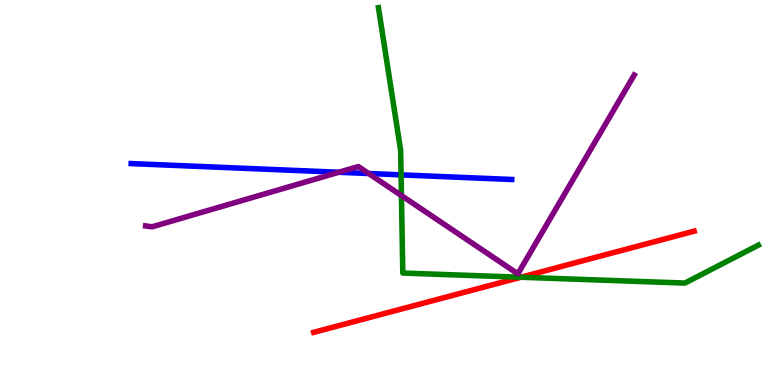[{'lines': ['blue', 'red'], 'intersections': []}, {'lines': ['green', 'red'], 'intersections': [{'x': 6.72, 'y': 2.8}]}, {'lines': ['purple', 'red'], 'intersections': []}, {'lines': ['blue', 'green'], 'intersections': [{'x': 5.18, 'y': 5.46}]}, {'lines': ['blue', 'purple'], 'intersections': [{'x': 4.37, 'y': 5.53}, {'x': 4.76, 'y': 5.49}]}, {'lines': ['green', 'purple'], 'intersections': [{'x': 5.18, 'y': 4.92}]}]